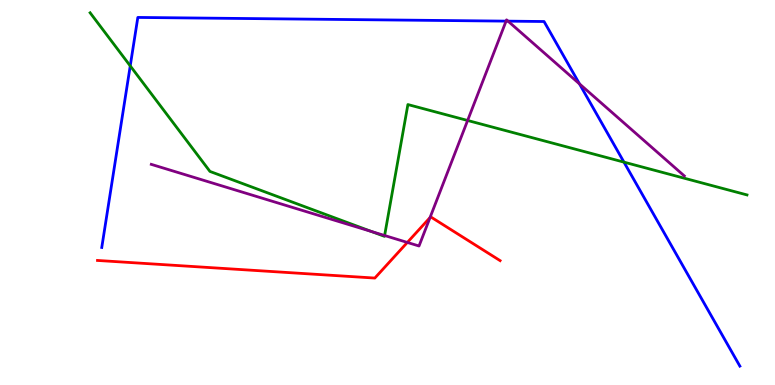[{'lines': ['blue', 'red'], 'intersections': []}, {'lines': ['green', 'red'], 'intersections': []}, {'lines': ['purple', 'red'], 'intersections': [{'x': 5.26, 'y': 3.7}, {'x': 5.55, 'y': 4.35}]}, {'lines': ['blue', 'green'], 'intersections': [{'x': 1.68, 'y': 8.29}, {'x': 8.05, 'y': 5.79}]}, {'lines': ['blue', 'purple'], 'intersections': [{'x': 6.53, 'y': 9.45}, {'x': 6.56, 'y': 9.45}, {'x': 7.48, 'y': 7.82}]}, {'lines': ['green', 'purple'], 'intersections': [{'x': 4.79, 'y': 3.99}, {'x': 4.96, 'y': 3.88}, {'x': 6.03, 'y': 6.87}]}]